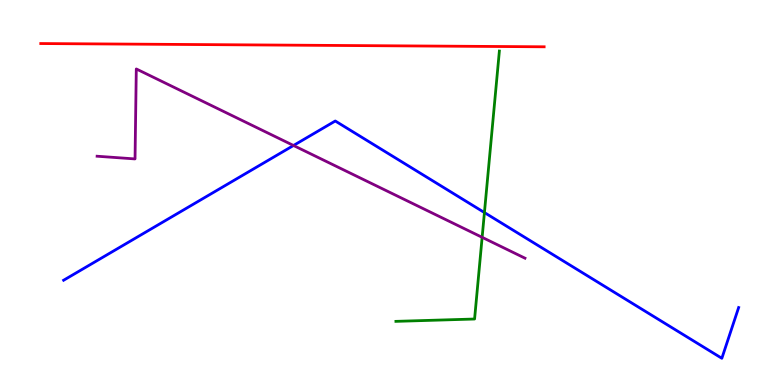[{'lines': ['blue', 'red'], 'intersections': []}, {'lines': ['green', 'red'], 'intersections': []}, {'lines': ['purple', 'red'], 'intersections': []}, {'lines': ['blue', 'green'], 'intersections': [{'x': 6.25, 'y': 4.48}]}, {'lines': ['blue', 'purple'], 'intersections': [{'x': 3.79, 'y': 6.22}]}, {'lines': ['green', 'purple'], 'intersections': [{'x': 6.22, 'y': 3.84}]}]